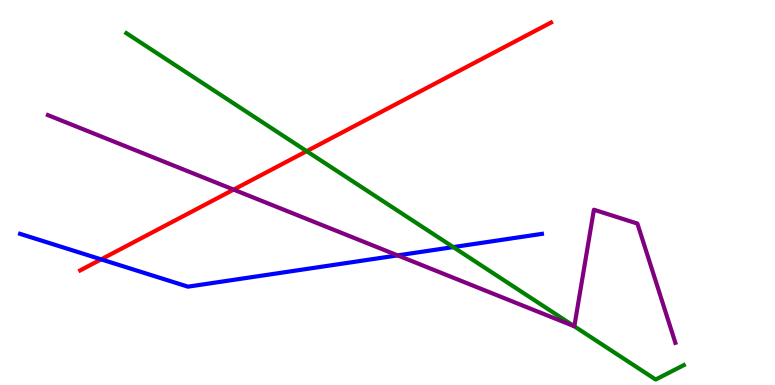[{'lines': ['blue', 'red'], 'intersections': [{'x': 1.31, 'y': 3.26}]}, {'lines': ['green', 'red'], 'intersections': [{'x': 3.96, 'y': 6.07}]}, {'lines': ['purple', 'red'], 'intersections': [{'x': 3.01, 'y': 5.08}]}, {'lines': ['blue', 'green'], 'intersections': [{'x': 5.85, 'y': 3.58}]}, {'lines': ['blue', 'purple'], 'intersections': [{'x': 5.13, 'y': 3.37}]}, {'lines': ['green', 'purple'], 'intersections': [{'x': 7.41, 'y': 1.53}]}]